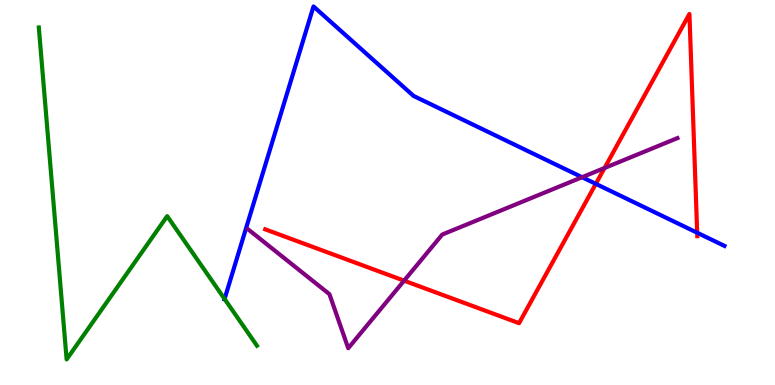[{'lines': ['blue', 'red'], 'intersections': [{'x': 7.69, 'y': 5.22}, {'x': 9.0, 'y': 3.95}]}, {'lines': ['green', 'red'], 'intersections': []}, {'lines': ['purple', 'red'], 'intersections': [{'x': 5.21, 'y': 2.71}, {'x': 7.8, 'y': 5.64}]}, {'lines': ['blue', 'green'], 'intersections': [{'x': 2.9, 'y': 2.24}]}, {'lines': ['blue', 'purple'], 'intersections': [{'x': 7.51, 'y': 5.4}]}, {'lines': ['green', 'purple'], 'intersections': []}]